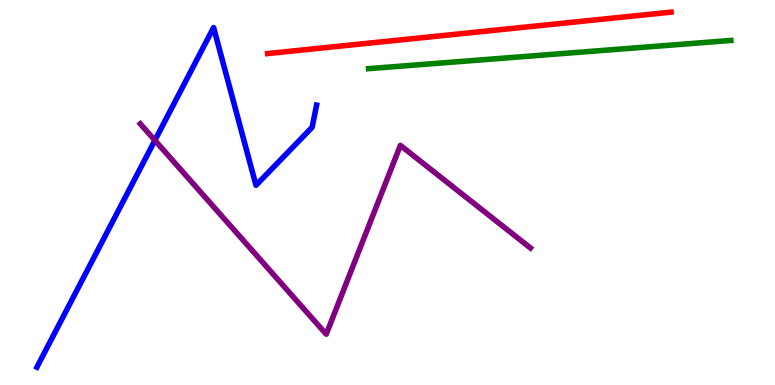[{'lines': ['blue', 'red'], 'intersections': []}, {'lines': ['green', 'red'], 'intersections': []}, {'lines': ['purple', 'red'], 'intersections': []}, {'lines': ['blue', 'green'], 'intersections': []}, {'lines': ['blue', 'purple'], 'intersections': [{'x': 2.0, 'y': 6.35}]}, {'lines': ['green', 'purple'], 'intersections': []}]